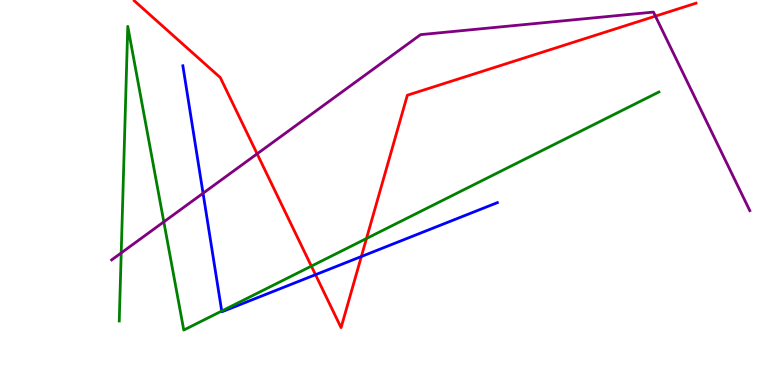[{'lines': ['blue', 'red'], 'intersections': [{'x': 4.07, 'y': 2.87}, {'x': 4.66, 'y': 3.34}]}, {'lines': ['green', 'red'], 'intersections': [{'x': 4.02, 'y': 3.09}, {'x': 4.73, 'y': 3.8}]}, {'lines': ['purple', 'red'], 'intersections': [{'x': 3.32, 'y': 6.0}, {'x': 8.46, 'y': 9.58}]}, {'lines': ['blue', 'green'], 'intersections': [{'x': 2.86, 'y': 1.92}]}, {'lines': ['blue', 'purple'], 'intersections': [{'x': 2.62, 'y': 4.98}]}, {'lines': ['green', 'purple'], 'intersections': [{'x': 1.56, 'y': 3.43}, {'x': 2.11, 'y': 4.24}]}]